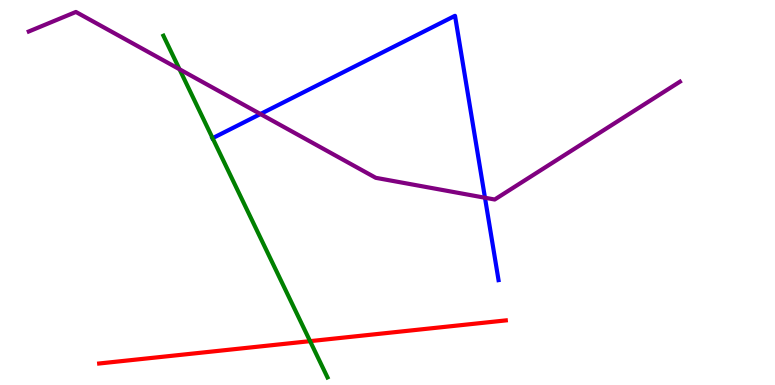[{'lines': ['blue', 'red'], 'intersections': []}, {'lines': ['green', 'red'], 'intersections': [{'x': 4.0, 'y': 1.14}]}, {'lines': ['purple', 'red'], 'intersections': []}, {'lines': ['blue', 'green'], 'intersections': [{'x': 2.74, 'y': 6.41}]}, {'lines': ['blue', 'purple'], 'intersections': [{'x': 3.36, 'y': 7.04}, {'x': 6.26, 'y': 4.86}]}, {'lines': ['green', 'purple'], 'intersections': [{'x': 2.32, 'y': 8.2}]}]